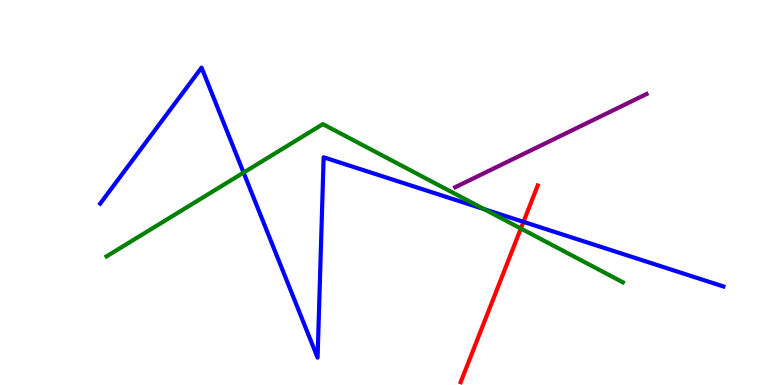[{'lines': ['blue', 'red'], 'intersections': [{'x': 6.75, 'y': 4.24}]}, {'lines': ['green', 'red'], 'intersections': [{'x': 6.72, 'y': 4.06}]}, {'lines': ['purple', 'red'], 'intersections': []}, {'lines': ['blue', 'green'], 'intersections': [{'x': 3.14, 'y': 5.52}, {'x': 6.25, 'y': 4.57}]}, {'lines': ['blue', 'purple'], 'intersections': []}, {'lines': ['green', 'purple'], 'intersections': []}]